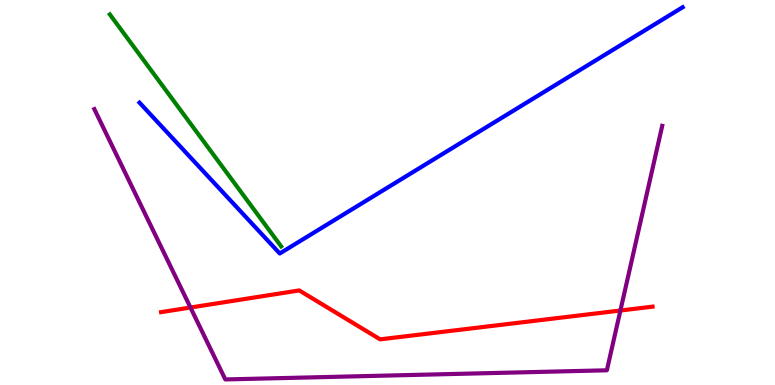[{'lines': ['blue', 'red'], 'intersections': []}, {'lines': ['green', 'red'], 'intersections': []}, {'lines': ['purple', 'red'], 'intersections': [{'x': 2.46, 'y': 2.01}, {'x': 8.01, 'y': 1.93}]}, {'lines': ['blue', 'green'], 'intersections': []}, {'lines': ['blue', 'purple'], 'intersections': []}, {'lines': ['green', 'purple'], 'intersections': []}]